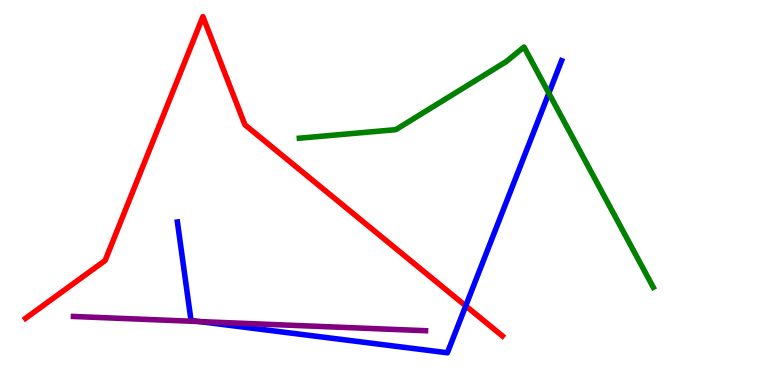[{'lines': ['blue', 'red'], 'intersections': [{'x': 6.01, 'y': 2.06}]}, {'lines': ['green', 'red'], 'intersections': []}, {'lines': ['purple', 'red'], 'intersections': []}, {'lines': ['blue', 'green'], 'intersections': [{'x': 7.08, 'y': 7.58}]}, {'lines': ['blue', 'purple'], 'intersections': [{'x': 2.57, 'y': 1.65}]}, {'lines': ['green', 'purple'], 'intersections': []}]